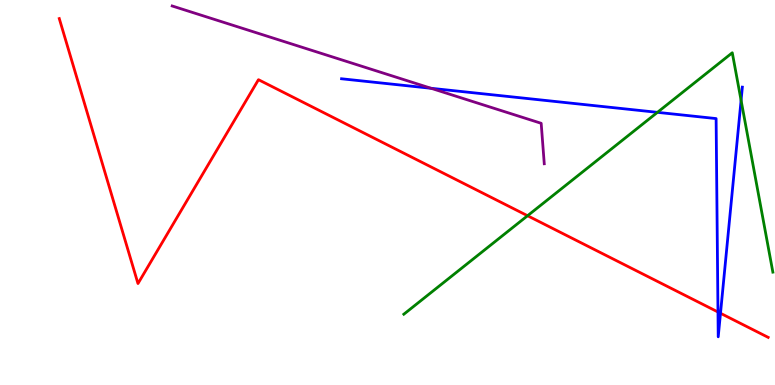[{'lines': ['blue', 'red'], 'intersections': [{'x': 9.26, 'y': 1.9}, {'x': 9.3, 'y': 1.86}]}, {'lines': ['green', 'red'], 'intersections': [{'x': 6.81, 'y': 4.4}]}, {'lines': ['purple', 'red'], 'intersections': []}, {'lines': ['blue', 'green'], 'intersections': [{'x': 8.48, 'y': 7.08}, {'x': 9.56, 'y': 7.39}]}, {'lines': ['blue', 'purple'], 'intersections': [{'x': 5.56, 'y': 7.71}]}, {'lines': ['green', 'purple'], 'intersections': []}]